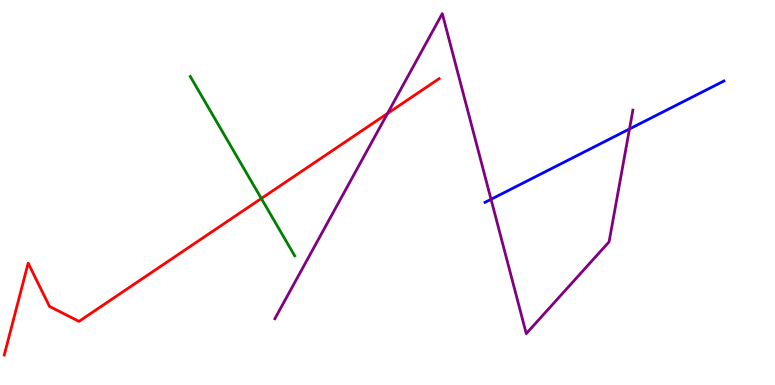[{'lines': ['blue', 'red'], 'intersections': []}, {'lines': ['green', 'red'], 'intersections': [{'x': 3.37, 'y': 4.84}]}, {'lines': ['purple', 'red'], 'intersections': [{'x': 5.0, 'y': 7.05}]}, {'lines': ['blue', 'green'], 'intersections': []}, {'lines': ['blue', 'purple'], 'intersections': [{'x': 6.34, 'y': 4.82}, {'x': 8.12, 'y': 6.65}]}, {'lines': ['green', 'purple'], 'intersections': []}]